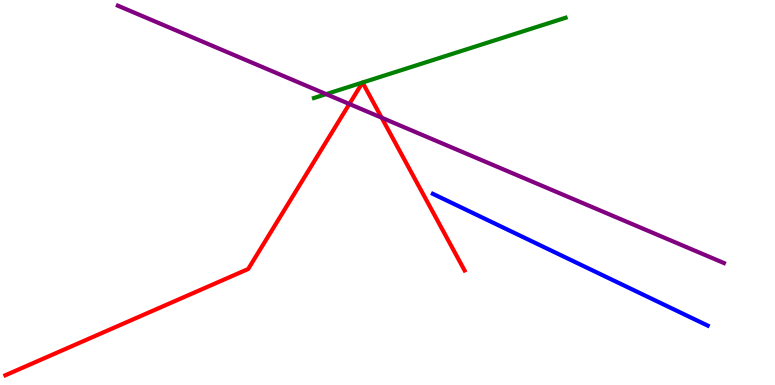[{'lines': ['blue', 'red'], 'intersections': []}, {'lines': ['green', 'red'], 'intersections': [{'x': 4.68, 'y': 7.86}, {'x': 4.68, 'y': 7.86}]}, {'lines': ['purple', 'red'], 'intersections': [{'x': 4.51, 'y': 7.3}, {'x': 4.92, 'y': 6.94}]}, {'lines': ['blue', 'green'], 'intersections': []}, {'lines': ['blue', 'purple'], 'intersections': []}, {'lines': ['green', 'purple'], 'intersections': [{'x': 4.21, 'y': 7.56}]}]